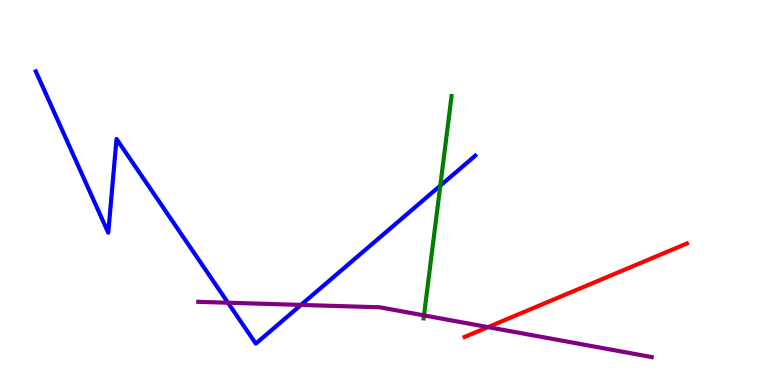[{'lines': ['blue', 'red'], 'intersections': []}, {'lines': ['green', 'red'], 'intersections': []}, {'lines': ['purple', 'red'], 'intersections': [{'x': 6.3, 'y': 1.5}]}, {'lines': ['blue', 'green'], 'intersections': [{'x': 5.68, 'y': 5.18}]}, {'lines': ['blue', 'purple'], 'intersections': [{'x': 2.94, 'y': 2.14}, {'x': 3.88, 'y': 2.08}]}, {'lines': ['green', 'purple'], 'intersections': [{'x': 5.47, 'y': 1.81}]}]